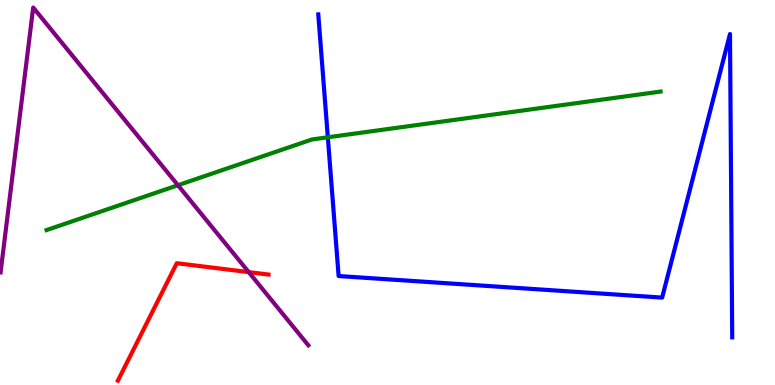[{'lines': ['blue', 'red'], 'intersections': []}, {'lines': ['green', 'red'], 'intersections': []}, {'lines': ['purple', 'red'], 'intersections': [{'x': 3.21, 'y': 2.93}]}, {'lines': ['blue', 'green'], 'intersections': [{'x': 4.23, 'y': 6.43}]}, {'lines': ['blue', 'purple'], 'intersections': []}, {'lines': ['green', 'purple'], 'intersections': [{'x': 2.3, 'y': 5.19}]}]